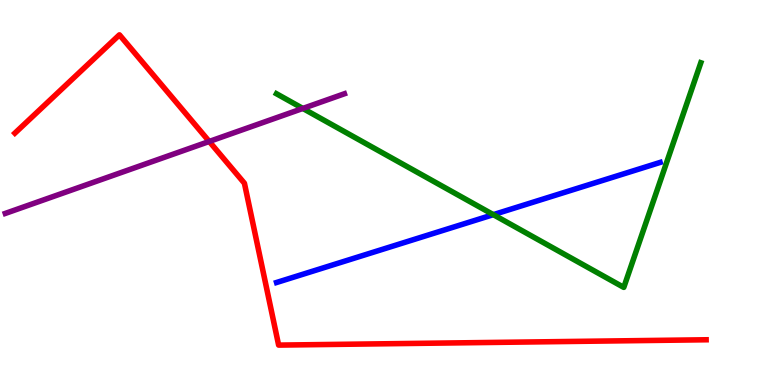[{'lines': ['blue', 'red'], 'intersections': []}, {'lines': ['green', 'red'], 'intersections': []}, {'lines': ['purple', 'red'], 'intersections': [{'x': 2.7, 'y': 6.33}]}, {'lines': ['blue', 'green'], 'intersections': [{'x': 6.37, 'y': 4.42}]}, {'lines': ['blue', 'purple'], 'intersections': []}, {'lines': ['green', 'purple'], 'intersections': [{'x': 3.91, 'y': 7.18}]}]